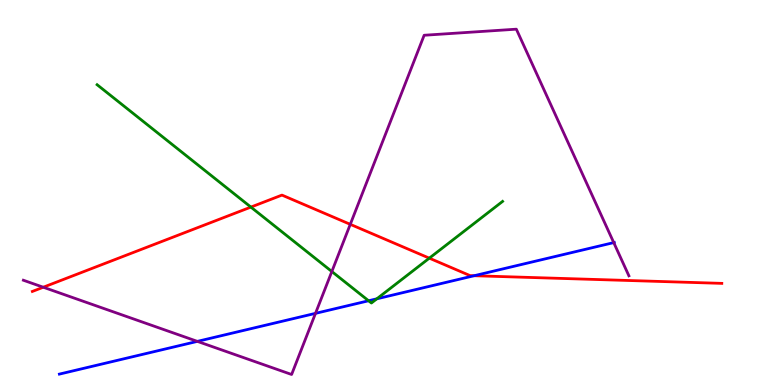[{'lines': ['blue', 'red'], 'intersections': [{'x': 6.12, 'y': 2.84}]}, {'lines': ['green', 'red'], 'intersections': [{'x': 3.24, 'y': 4.62}, {'x': 5.54, 'y': 3.29}]}, {'lines': ['purple', 'red'], 'intersections': [{'x': 0.558, 'y': 2.54}, {'x': 4.52, 'y': 4.17}]}, {'lines': ['blue', 'green'], 'intersections': [{'x': 4.76, 'y': 2.19}, {'x': 4.86, 'y': 2.24}]}, {'lines': ['blue', 'purple'], 'intersections': [{'x': 2.55, 'y': 1.13}, {'x': 4.07, 'y': 1.86}, {'x': 7.92, 'y': 3.7}]}, {'lines': ['green', 'purple'], 'intersections': [{'x': 4.28, 'y': 2.95}]}]